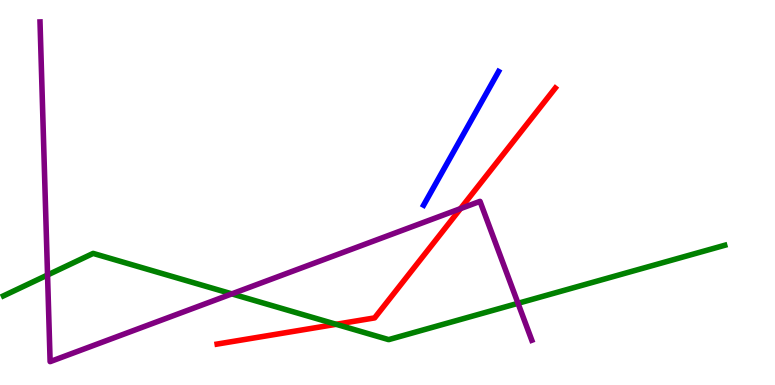[{'lines': ['blue', 'red'], 'intersections': []}, {'lines': ['green', 'red'], 'intersections': [{'x': 4.34, 'y': 1.58}]}, {'lines': ['purple', 'red'], 'intersections': [{'x': 5.94, 'y': 4.58}]}, {'lines': ['blue', 'green'], 'intersections': []}, {'lines': ['blue', 'purple'], 'intersections': []}, {'lines': ['green', 'purple'], 'intersections': [{'x': 0.613, 'y': 2.86}, {'x': 2.99, 'y': 2.37}, {'x': 6.68, 'y': 2.12}]}]